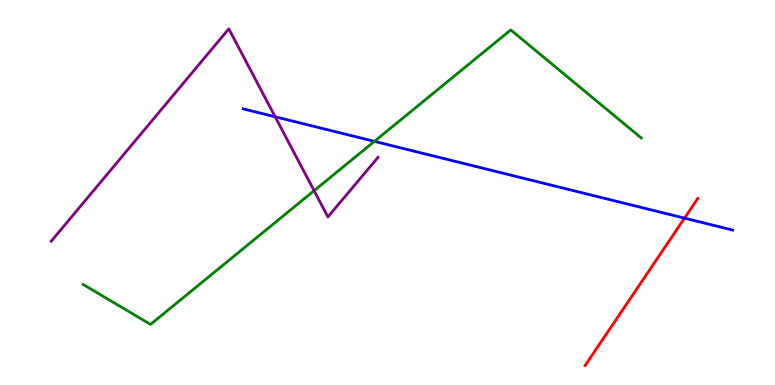[{'lines': ['blue', 'red'], 'intersections': [{'x': 8.83, 'y': 4.33}]}, {'lines': ['green', 'red'], 'intersections': []}, {'lines': ['purple', 'red'], 'intersections': []}, {'lines': ['blue', 'green'], 'intersections': [{'x': 4.83, 'y': 6.33}]}, {'lines': ['blue', 'purple'], 'intersections': [{'x': 3.55, 'y': 6.97}]}, {'lines': ['green', 'purple'], 'intersections': [{'x': 4.05, 'y': 5.05}]}]